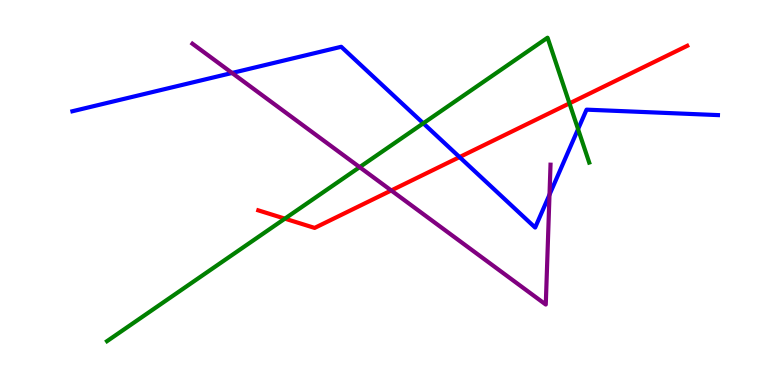[{'lines': ['blue', 'red'], 'intersections': [{'x': 5.93, 'y': 5.92}]}, {'lines': ['green', 'red'], 'intersections': [{'x': 3.68, 'y': 4.32}, {'x': 7.35, 'y': 7.32}]}, {'lines': ['purple', 'red'], 'intersections': [{'x': 5.05, 'y': 5.05}]}, {'lines': ['blue', 'green'], 'intersections': [{'x': 5.46, 'y': 6.8}, {'x': 7.46, 'y': 6.65}]}, {'lines': ['blue', 'purple'], 'intersections': [{'x': 2.99, 'y': 8.1}, {'x': 7.09, 'y': 4.94}]}, {'lines': ['green', 'purple'], 'intersections': [{'x': 4.64, 'y': 5.66}]}]